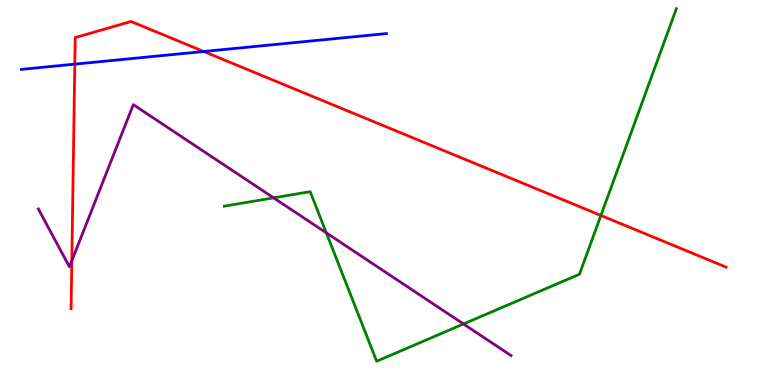[{'lines': ['blue', 'red'], 'intersections': [{'x': 0.965, 'y': 8.33}, {'x': 2.63, 'y': 8.66}]}, {'lines': ['green', 'red'], 'intersections': [{'x': 7.75, 'y': 4.4}]}, {'lines': ['purple', 'red'], 'intersections': [{'x': 0.927, 'y': 3.23}]}, {'lines': ['blue', 'green'], 'intersections': []}, {'lines': ['blue', 'purple'], 'intersections': []}, {'lines': ['green', 'purple'], 'intersections': [{'x': 3.53, 'y': 4.86}, {'x': 4.21, 'y': 3.95}, {'x': 5.98, 'y': 1.58}]}]